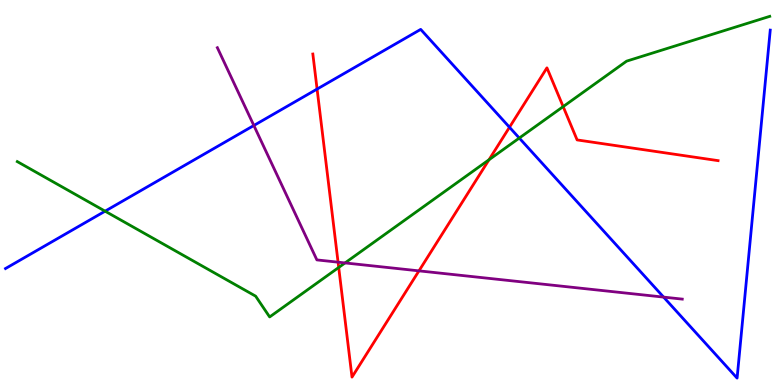[{'lines': ['blue', 'red'], 'intersections': [{'x': 4.09, 'y': 7.69}, {'x': 6.57, 'y': 6.69}]}, {'lines': ['green', 'red'], 'intersections': [{'x': 4.37, 'y': 3.05}, {'x': 6.31, 'y': 5.85}, {'x': 7.27, 'y': 7.23}]}, {'lines': ['purple', 'red'], 'intersections': [{'x': 4.36, 'y': 3.19}, {'x': 5.41, 'y': 2.96}]}, {'lines': ['blue', 'green'], 'intersections': [{'x': 1.36, 'y': 4.51}, {'x': 6.7, 'y': 6.41}]}, {'lines': ['blue', 'purple'], 'intersections': [{'x': 3.28, 'y': 6.74}, {'x': 8.56, 'y': 2.28}]}, {'lines': ['green', 'purple'], 'intersections': [{'x': 4.45, 'y': 3.17}]}]